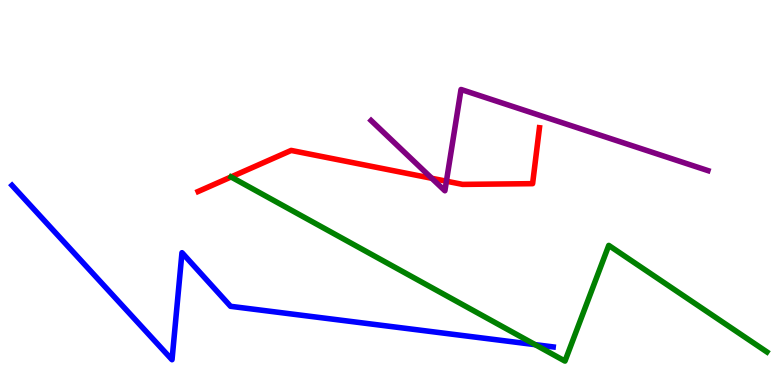[{'lines': ['blue', 'red'], 'intersections': []}, {'lines': ['green', 'red'], 'intersections': [{'x': 2.98, 'y': 5.4}]}, {'lines': ['purple', 'red'], 'intersections': [{'x': 5.57, 'y': 5.37}, {'x': 5.76, 'y': 5.29}]}, {'lines': ['blue', 'green'], 'intersections': [{'x': 6.91, 'y': 1.05}]}, {'lines': ['blue', 'purple'], 'intersections': []}, {'lines': ['green', 'purple'], 'intersections': []}]